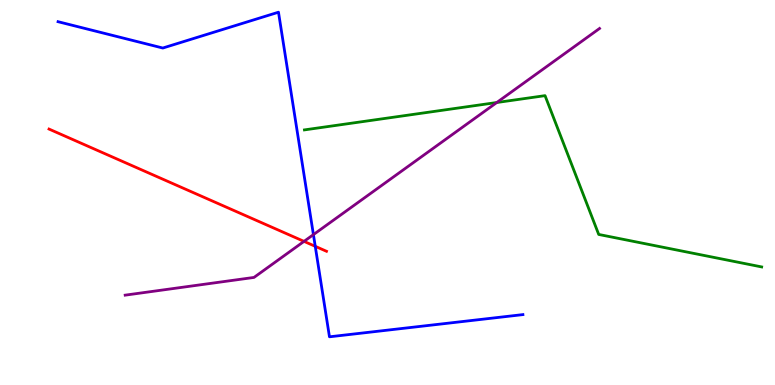[{'lines': ['blue', 'red'], 'intersections': [{'x': 4.07, 'y': 3.6}]}, {'lines': ['green', 'red'], 'intersections': []}, {'lines': ['purple', 'red'], 'intersections': [{'x': 3.92, 'y': 3.73}]}, {'lines': ['blue', 'green'], 'intersections': []}, {'lines': ['blue', 'purple'], 'intersections': [{'x': 4.04, 'y': 3.91}]}, {'lines': ['green', 'purple'], 'intersections': [{'x': 6.41, 'y': 7.34}]}]